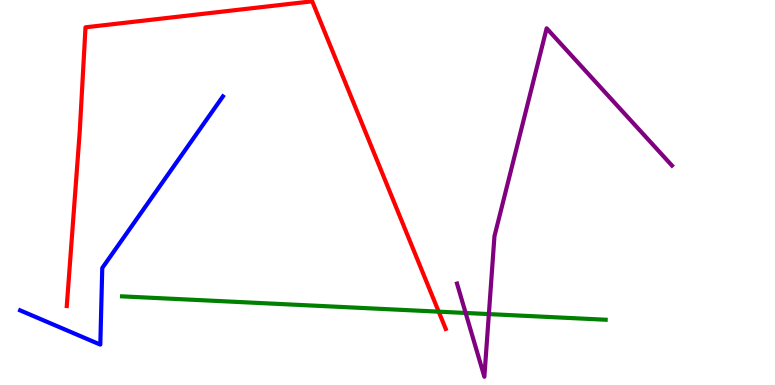[{'lines': ['blue', 'red'], 'intersections': []}, {'lines': ['green', 'red'], 'intersections': [{'x': 5.66, 'y': 1.9}]}, {'lines': ['purple', 'red'], 'intersections': []}, {'lines': ['blue', 'green'], 'intersections': []}, {'lines': ['blue', 'purple'], 'intersections': []}, {'lines': ['green', 'purple'], 'intersections': [{'x': 6.01, 'y': 1.87}, {'x': 6.31, 'y': 1.84}]}]